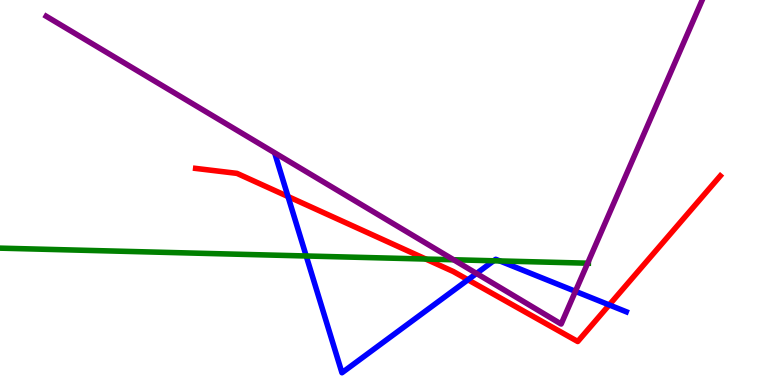[{'lines': ['blue', 'red'], 'intersections': [{'x': 3.72, 'y': 4.9}, {'x': 6.04, 'y': 2.73}, {'x': 7.86, 'y': 2.08}]}, {'lines': ['green', 'red'], 'intersections': [{'x': 5.49, 'y': 3.27}]}, {'lines': ['purple', 'red'], 'intersections': []}, {'lines': ['blue', 'green'], 'intersections': [{'x': 3.95, 'y': 3.35}, {'x': 6.37, 'y': 3.23}, {'x': 6.45, 'y': 3.22}]}, {'lines': ['blue', 'purple'], 'intersections': [{'x': 6.15, 'y': 2.9}, {'x': 7.42, 'y': 2.43}]}, {'lines': ['green', 'purple'], 'intersections': [{'x': 5.85, 'y': 3.25}, {'x': 7.58, 'y': 3.16}]}]